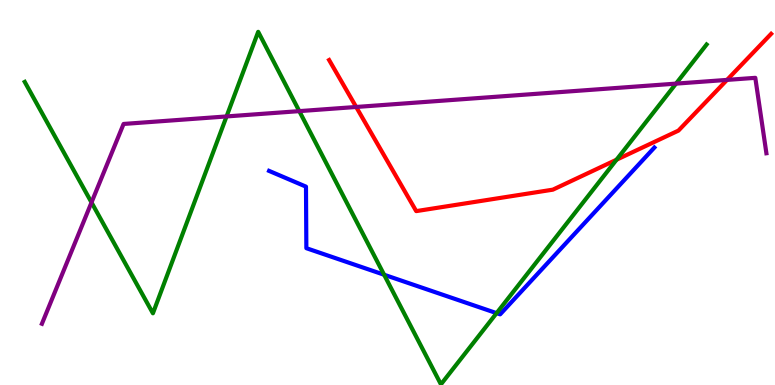[{'lines': ['blue', 'red'], 'intersections': []}, {'lines': ['green', 'red'], 'intersections': [{'x': 7.96, 'y': 5.85}]}, {'lines': ['purple', 'red'], 'intersections': [{'x': 4.6, 'y': 7.22}, {'x': 9.38, 'y': 7.92}]}, {'lines': ['blue', 'green'], 'intersections': [{'x': 4.96, 'y': 2.86}, {'x': 6.41, 'y': 1.87}]}, {'lines': ['blue', 'purple'], 'intersections': []}, {'lines': ['green', 'purple'], 'intersections': [{'x': 1.18, 'y': 4.74}, {'x': 2.92, 'y': 6.98}, {'x': 3.86, 'y': 7.11}, {'x': 8.72, 'y': 7.83}]}]